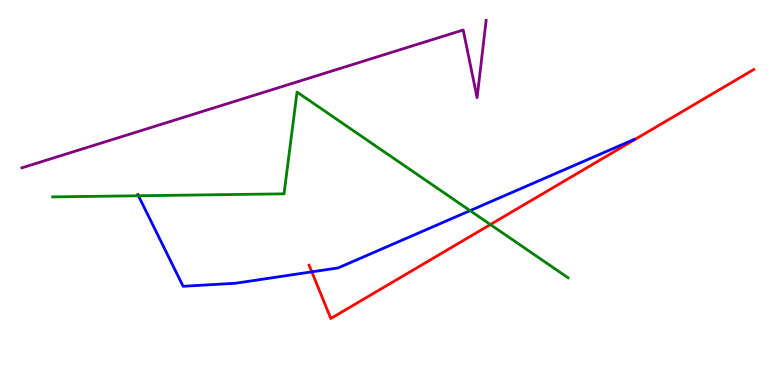[{'lines': ['blue', 'red'], 'intersections': [{'x': 4.02, 'y': 2.94}]}, {'lines': ['green', 'red'], 'intersections': [{'x': 6.33, 'y': 4.17}]}, {'lines': ['purple', 'red'], 'intersections': []}, {'lines': ['blue', 'green'], 'intersections': [{'x': 1.79, 'y': 4.92}, {'x': 6.07, 'y': 4.53}]}, {'lines': ['blue', 'purple'], 'intersections': []}, {'lines': ['green', 'purple'], 'intersections': []}]